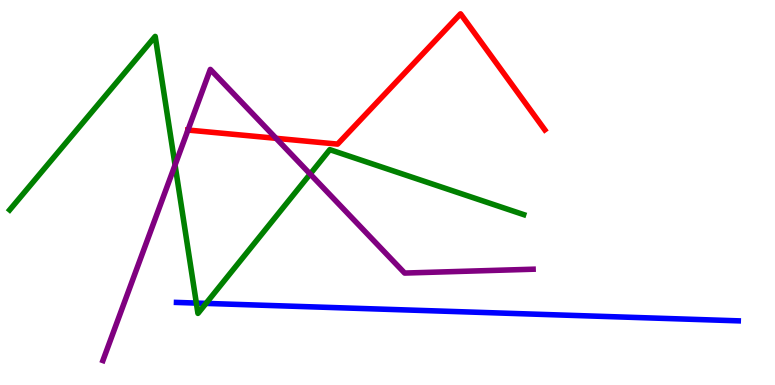[{'lines': ['blue', 'red'], 'intersections': []}, {'lines': ['green', 'red'], 'intersections': []}, {'lines': ['purple', 'red'], 'intersections': [{'x': 2.43, 'y': 6.62}, {'x': 3.56, 'y': 6.41}]}, {'lines': ['blue', 'green'], 'intersections': [{'x': 2.53, 'y': 2.13}, {'x': 2.66, 'y': 2.12}]}, {'lines': ['blue', 'purple'], 'intersections': []}, {'lines': ['green', 'purple'], 'intersections': [{'x': 2.26, 'y': 5.71}, {'x': 4.0, 'y': 5.48}]}]